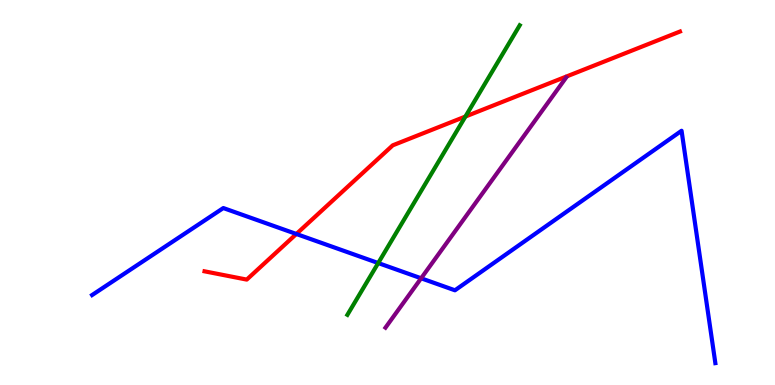[{'lines': ['blue', 'red'], 'intersections': [{'x': 3.82, 'y': 3.92}]}, {'lines': ['green', 'red'], 'intersections': [{'x': 6.01, 'y': 6.97}]}, {'lines': ['purple', 'red'], 'intersections': []}, {'lines': ['blue', 'green'], 'intersections': [{'x': 4.88, 'y': 3.17}]}, {'lines': ['blue', 'purple'], 'intersections': [{'x': 5.43, 'y': 2.77}]}, {'lines': ['green', 'purple'], 'intersections': []}]